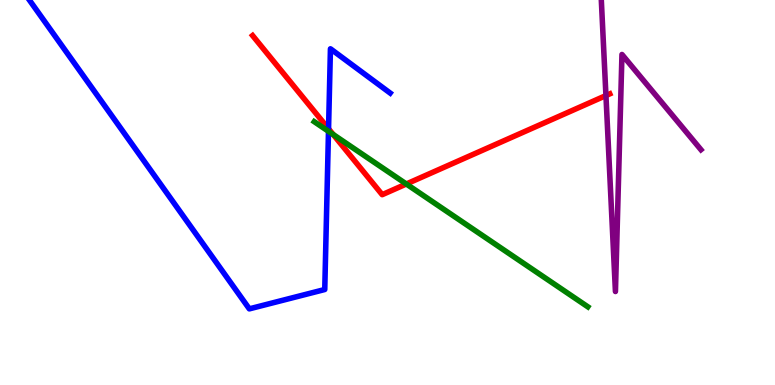[{'lines': ['blue', 'red'], 'intersections': [{'x': 4.24, 'y': 6.65}]}, {'lines': ['green', 'red'], 'intersections': [{'x': 4.3, 'y': 6.51}, {'x': 5.24, 'y': 5.22}]}, {'lines': ['purple', 'red'], 'intersections': [{'x': 7.82, 'y': 7.52}]}, {'lines': ['blue', 'green'], 'intersections': [{'x': 4.24, 'y': 6.59}]}, {'lines': ['blue', 'purple'], 'intersections': []}, {'lines': ['green', 'purple'], 'intersections': []}]